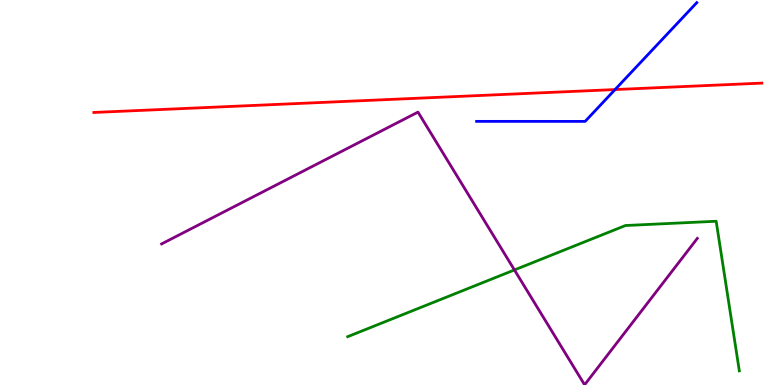[{'lines': ['blue', 'red'], 'intersections': [{'x': 7.94, 'y': 7.67}]}, {'lines': ['green', 'red'], 'intersections': []}, {'lines': ['purple', 'red'], 'intersections': []}, {'lines': ['blue', 'green'], 'intersections': []}, {'lines': ['blue', 'purple'], 'intersections': []}, {'lines': ['green', 'purple'], 'intersections': [{'x': 6.64, 'y': 2.99}]}]